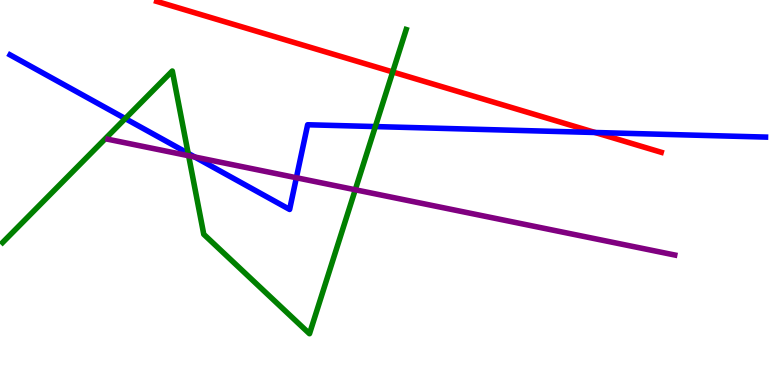[{'lines': ['blue', 'red'], 'intersections': [{'x': 7.68, 'y': 6.56}]}, {'lines': ['green', 'red'], 'intersections': [{'x': 5.07, 'y': 8.13}]}, {'lines': ['purple', 'red'], 'intersections': []}, {'lines': ['blue', 'green'], 'intersections': [{'x': 1.62, 'y': 6.92}, {'x': 2.43, 'y': 6.02}, {'x': 4.84, 'y': 6.71}]}, {'lines': ['blue', 'purple'], 'intersections': [{'x': 2.51, 'y': 5.92}, {'x': 3.82, 'y': 5.38}]}, {'lines': ['green', 'purple'], 'intersections': [{'x': 2.43, 'y': 5.95}, {'x': 4.58, 'y': 5.07}]}]